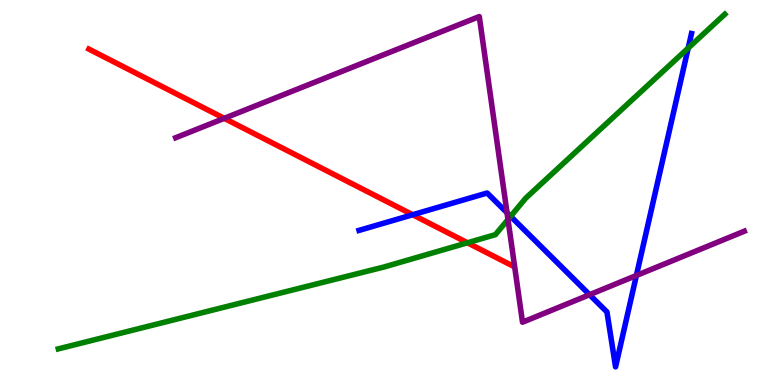[{'lines': ['blue', 'red'], 'intersections': [{'x': 5.32, 'y': 4.42}]}, {'lines': ['green', 'red'], 'intersections': [{'x': 6.03, 'y': 3.69}]}, {'lines': ['purple', 'red'], 'intersections': [{'x': 2.89, 'y': 6.93}]}, {'lines': ['blue', 'green'], 'intersections': [{'x': 6.59, 'y': 4.38}, {'x': 8.88, 'y': 8.75}]}, {'lines': ['blue', 'purple'], 'intersections': [{'x': 6.54, 'y': 4.47}, {'x': 7.61, 'y': 2.35}, {'x': 8.21, 'y': 2.84}]}, {'lines': ['green', 'purple'], 'intersections': [{'x': 6.55, 'y': 4.3}]}]